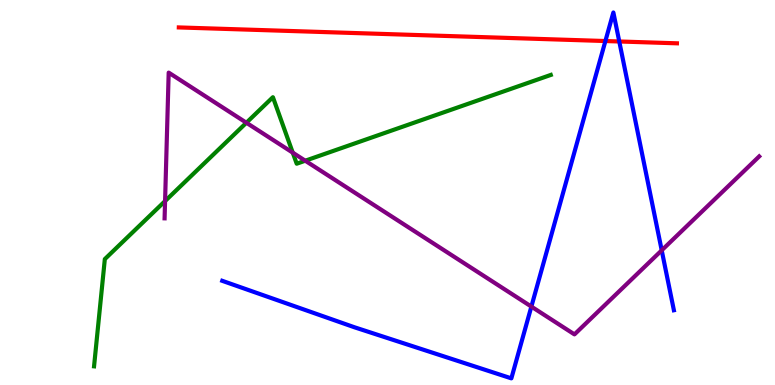[{'lines': ['blue', 'red'], 'intersections': [{'x': 7.81, 'y': 8.93}, {'x': 7.99, 'y': 8.92}]}, {'lines': ['green', 'red'], 'intersections': []}, {'lines': ['purple', 'red'], 'intersections': []}, {'lines': ['blue', 'green'], 'intersections': []}, {'lines': ['blue', 'purple'], 'intersections': [{'x': 6.86, 'y': 2.04}, {'x': 8.54, 'y': 3.5}]}, {'lines': ['green', 'purple'], 'intersections': [{'x': 2.13, 'y': 4.78}, {'x': 3.18, 'y': 6.81}, {'x': 3.78, 'y': 6.03}, {'x': 3.94, 'y': 5.83}]}]